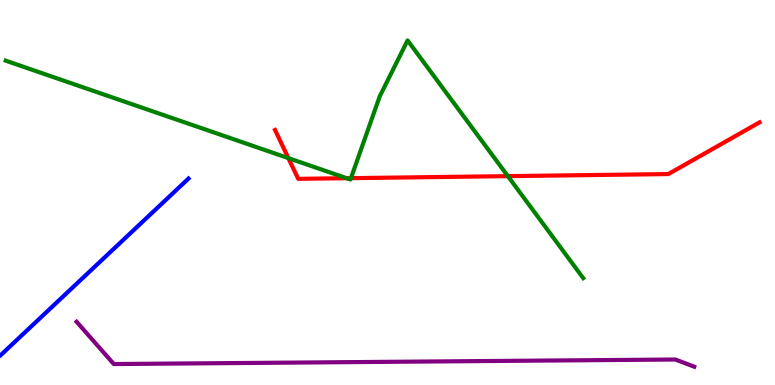[{'lines': ['blue', 'red'], 'intersections': []}, {'lines': ['green', 'red'], 'intersections': [{'x': 3.72, 'y': 5.89}, {'x': 4.47, 'y': 5.37}, {'x': 4.53, 'y': 5.37}, {'x': 6.55, 'y': 5.43}]}, {'lines': ['purple', 'red'], 'intersections': []}, {'lines': ['blue', 'green'], 'intersections': []}, {'lines': ['blue', 'purple'], 'intersections': []}, {'lines': ['green', 'purple'], 'intersections': []}]